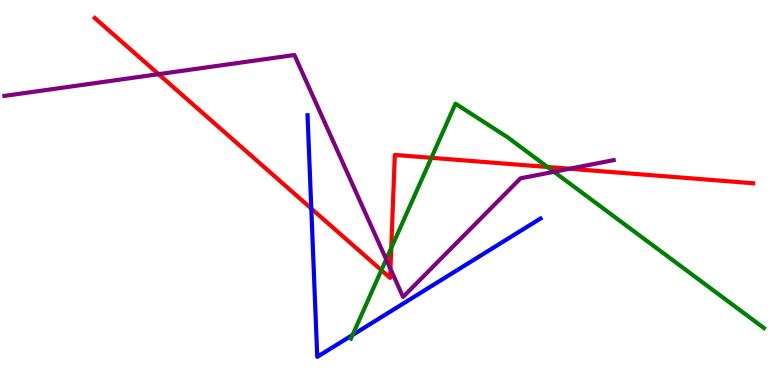[{'lines': ['blue', 'red'], 'intersections': [{'x': 4.02, 'y': 4.58}]}, {'lines': ['green', 'red'], 'intersections': [{'x': 4.92, 'y': 2.98}, {'x': 5.05, 'y': 3.56}, {'x': 5.57, 'y': 5.9}, {'x': 7.06, 'y': 5.66}]}, {'lines': ['purple', 'red'], 'intersections': [{'x': 2.05, 'y': 8.07}, {'x': 5.04, 'y': 3.02}, {'x': 7.35, 'y': 5.62}]}, {'lines': ['blue', 'green'], 'intersections': [{'x': 4.55, 'y': 1.3}]}, {'lines': ['blue', 'purple'], 'intersections': []}, {'lines': ['green', 'purple'], 'intersections': [{'x': 4.98, 'y': 3.26}, {'x': 7.15, 'y': 5.54}]}]